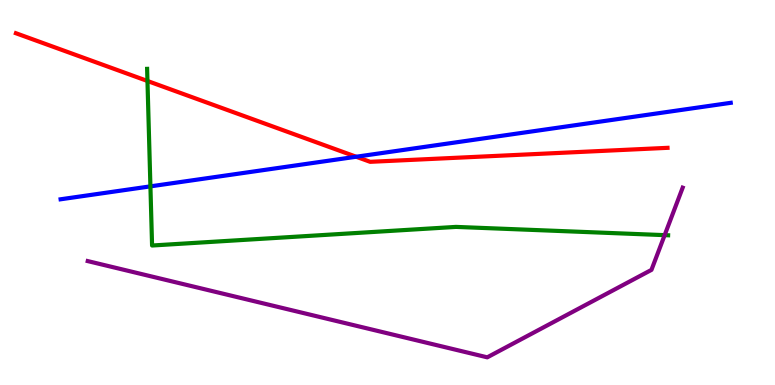[{'lines': ['blue', 'red'], 'intersections': [{'x': 4.6, 'y': 5.93}]}, {'lines': ['green', 'red'], 'intersections': [{'x': 1.9, 'y': 7.9}]}, {'lines': ['purple', 'red'], 'intersections': []}, {'lines': ['blue', 'green'], 'intersections': [{'x': 1.94, 'y': 5.16}]}, {'lines': ['blue', 'purple'], 'intersections': []}, {'lines': ['green', 'purple'], 'intersections': [{'x': 8.58, 'y': 3.89}]}]